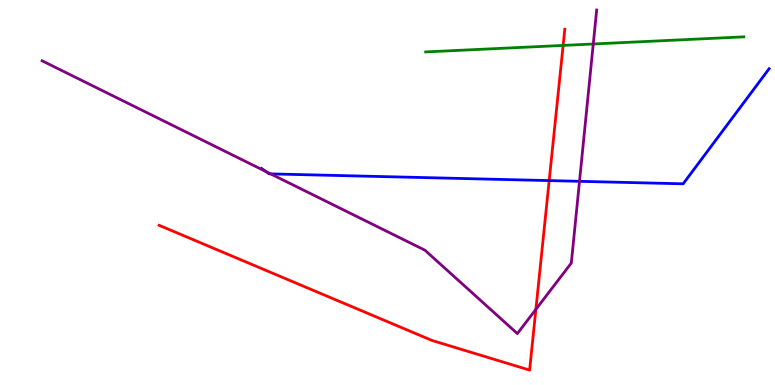[{'lines': ['blue', 'red'], 'intersections': [{'x': 7.09, 'y': 5.31}]}, {'lines': ['green', 'red'], 'intersections': [{'x': 7.27, 'y': 8.82}]}, {'lines': ['purple', 'red'], 'intersections': [{'x': 6.91, 'y': 1.96}]}, {'lines': ['blue', 'green'], 'intersections': []}, {'lines': ['blue', 'purple'], 'intersections': [{'x': 3.43, 'y': 5.55}, {'x': 3.49, 'y': 5.48}, {'x': 7.48, 'y': 5.29}]}, {'lines': ['green', 'purple'], 'intersections': [{'x': 7.66, 'y': 8.86}]}]